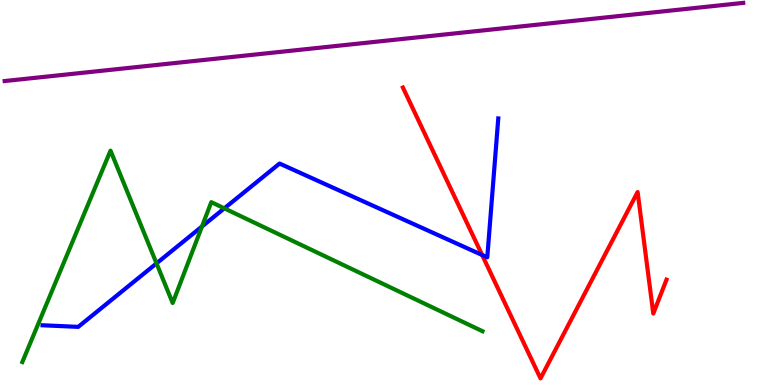[{'lines': ['blue', 'red'], 'intersections': [{'x': 6.22, 'y': 3.38}]}, {'lines': ['green', 'red'], 'intersections': []}, {'lines': ['purple', 'red'], 'intersections': []}, {'lines': ['blue', 'green'], 'intersections': [{'x': 2.02, 'y': 3.16}, {'x': 2.61, 'y': 4.12}, {'x': 2.89, 'y': 4.59}]}, {'lines': ['blue', 'purple'], 'intersections': []}, {'lines': ['green', 'purple'], 'intersections': []}]